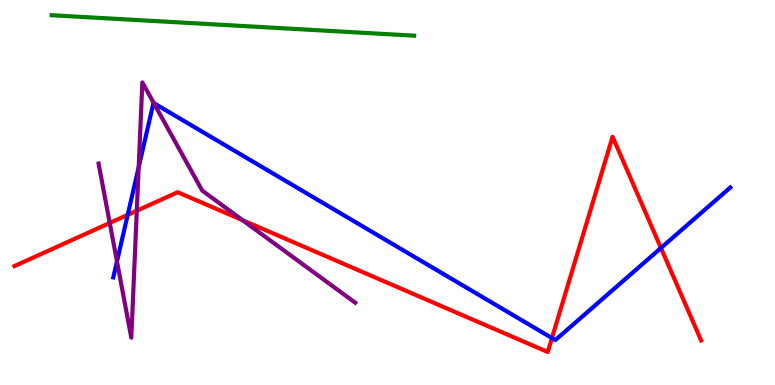[{'lines': ['blue', 'red'], 'intersections': [{'x': 1.65, 'y': 4.42}, {'x': 7.12, 'y': 1.22}, {'x': 8.53, 'y': 3.56}]}, {'lines': ['green', 'red'], 'intersections': []}, {'lines': ['purple', 'red'], 'intersections': [{'x': 1.42, 'y': 4.21}, {'x': 1.77, 'y': 4.53}, {'x': 3.13, 'y': 4.28}]}, {'lines': ['blue', 'green'], 'intersections': []}, {'lines': ['blue', 'purple'], 'intersections': [{'x': 1.51, 'y': 3.21}, {'x': 1.79, 'y': 5.66}, {'x': 1.99, 'y': 7.32}]}, {'lines': ['green', 'purple'], 'intersections': []}]